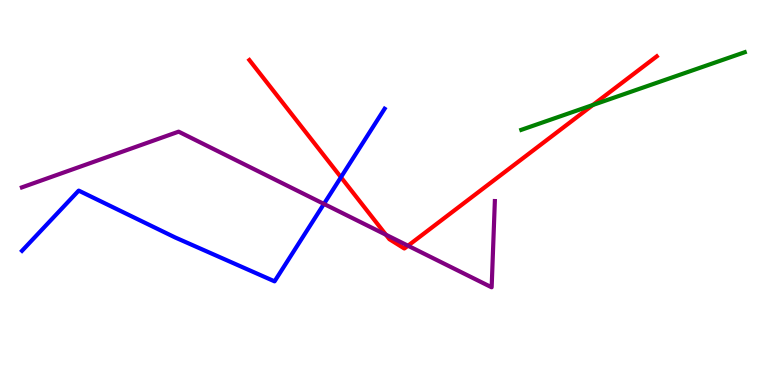[{'lines': ['blue', 'red'], 'intersections': [{'x': 4.4, 'y': 5.4}]}, {'lines': ['green', 'red'], 'intersections': [{'x': 7.65, 'y': 7.27}]}, {'lines': ['purple', 'red'], 'intersections': [{'x': 4.98, 'y': 3.9}, {'x': 5.26, 'y': 3.62}]}, {'lines': ['blue', 'green'], 'intersections': []}, {'lines': ['blue', 'purple'], 'intersections': [{'x': 4.18, 'y': 4.7}]}, {'lines': ['green', 'purple'], 'intersections': []}]